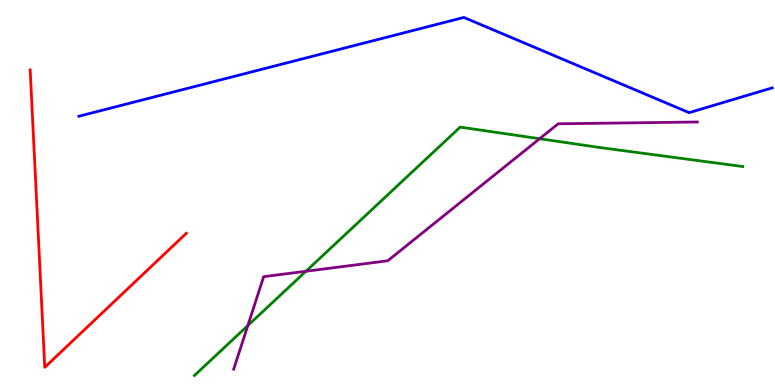[{'lines': ['blue', 'red'], 'intersections': []}, {'lines': ['green', 'red'], 'intersections': []}, {'lines': ['purple', 'red'], 'intersections': []}, {'lines': ['blue', 'green'], 'intersections': []}, {'lines': ['blue', 'purple'], 'intersections': []}, {'lines': ['green', 'purple'], 'intersections': [{'x': 3.2, 'y': 1.54}, {'x': 3.95, 'y': 2.95}, {'x': 6.96, 'y': 6.4}]}]